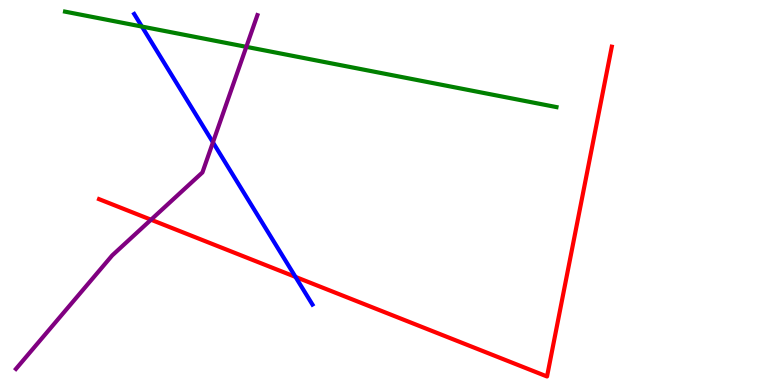[{'lines': ['blue', 'red'], 'intersections': [{'x': 3.81, 'y': 2.81}]}, {'lines': ['green', 'red'], 'intersections': []}, {'lines': ['purple', 'red'], 'intersections': [{'x': 1.95, 'y': 4.29}]}, {'lines': ['blue', 'green'], 'intersections': [{'x': 1.83, 'y': 9.31}]}, {'lines': ['blue', 'purple'], 'intersections': [{'x': 2.75, 'y': 6.3}]}, {'lines': ['green', 'purple'], 'intersections': [{'x': 3.18, 'y': 8.78}]}]